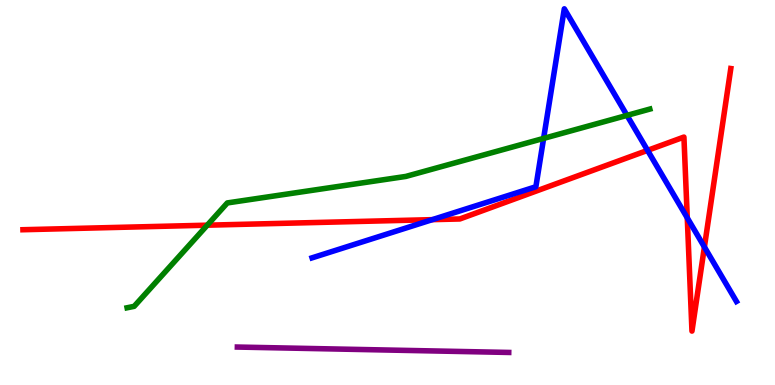[{'lines': ['blue', 'red'], 'intersections': [{'x': 5.58, 'y': 4.29}, {'x': 8.36, 'y': 6.09}, {'x': 8.87, 'y': 4.34}, {'x': 9.09, 'y': 3.58}]}, {'lines': ['green', 'red'], 'intersections': [{'x': 2.67, 'y': 4.15}]}, {'lines': ['purple', 'red'], 'intersections': []}, {'lines': ['blue', 'green'], 'intersections': [{'x': 7.01, 'y': 6.41}, {'x': 8.09, 'y': 7.0}]}, {'lines': ['blue', 'purple'], 'intersections': []}, {'lines': ['green', 'purple'], 'intersections': []}]